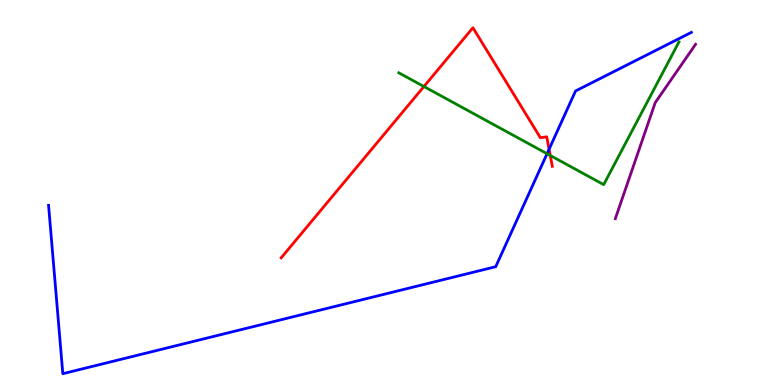[{'lines': ['blue', 'red'], 'intersections': [{'x': 7.08, 'y': 6.12}]}, {'lines': ['green', 'red'], 'intersections': [{'x': 5.47, 'y': 7.75}, {'x': 7.1, 'y': 5.96}]}, {'lines': ['purple', 'red'], 'intersections': []}, {'lines': ['blue', 'green'], 'intersections': [{'x': 7.06, 'y': 6.01}]}, {'lines': ['blue', 'purple'], 'intersections': []}, {'lines': ['green', 'purple'], 'intersections': []}]